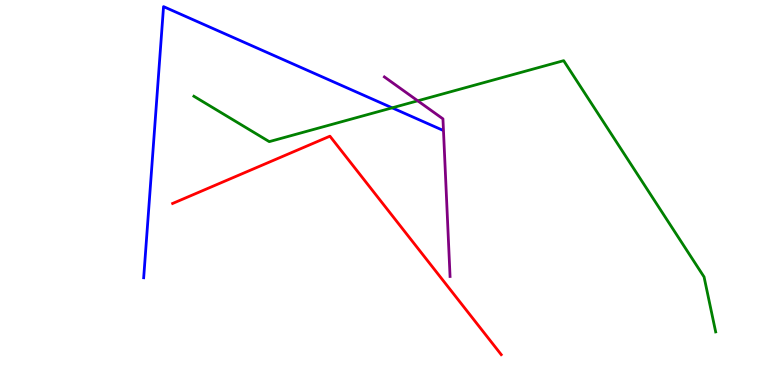[{'lines': ['blue', 'red'], 'intersections': []}, {'lines': ['green', 'red'], 'intersections': []}, {'lines': ['purple', 'red'], 'intersections': []}, {'lines': ['blue', 'green'], 'intersections': [{'x': 5.06, 'y': 7.2}]}, {'lines': ['blue', 'purple'], 'intersections': []}, {'lines': ['green', 'purple'], 'intersections': [{'x': 5.39, 'y': 7.38}]}]